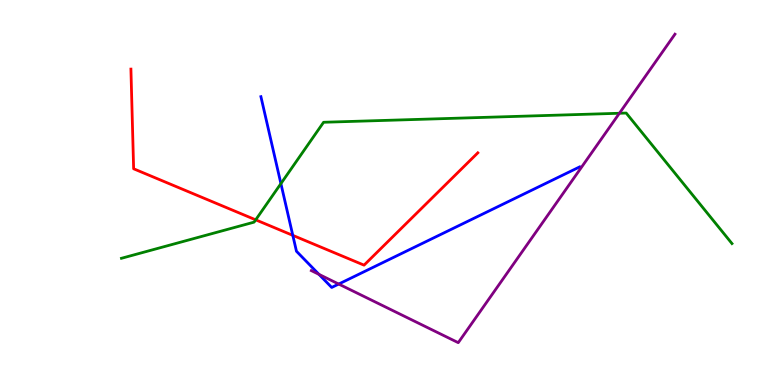[{'lines': ['blue', 'red'], 'intersections': [{'x': 3.78, 'y': 3.89}]}, {'lines': ['green', 'red'], 'intersections': [{'x': 3.3, 'y': 4.29}]}, {'lines': ['purple', 'red'], 'intersections': []}, {'lines': ['blue', 'green'], 'intersections': [{'x': 3.62, 'y': 5.23}]}, {'lines': ['blue', 'purple'], 'intersections': [{'x': 4.12, 'y': 2.87}, {'x': 4.37, 'y': 2.62}]}, {'lines': ['green', 'purple'], 'intersections': [{'x': 7.99, 'y': 7.06}]}]